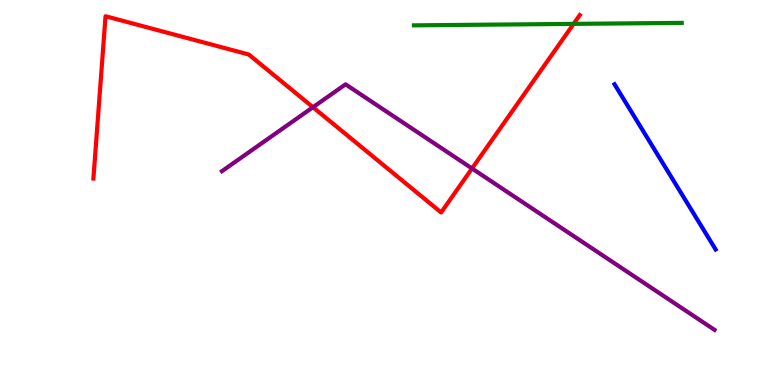[{'lines': ['blue', 'red'], 'intersections': []}, {'lines': ['green', 'red'], 'intersections': [{'x': 7.4, 'y': 9.38}]}, {'lines': ['purple', 'red'], 'intersections': [{'x': 4.04, 'y': 7.22}, {'x': 6.09, 'y': 5.62}]}, {'lines': ['blue', 'green'], 'intersections': []}, {'lines': ['blue', 'purple'], 'intersections': []}, {'lines': ['green', 'purple'], 'intersections': []}]